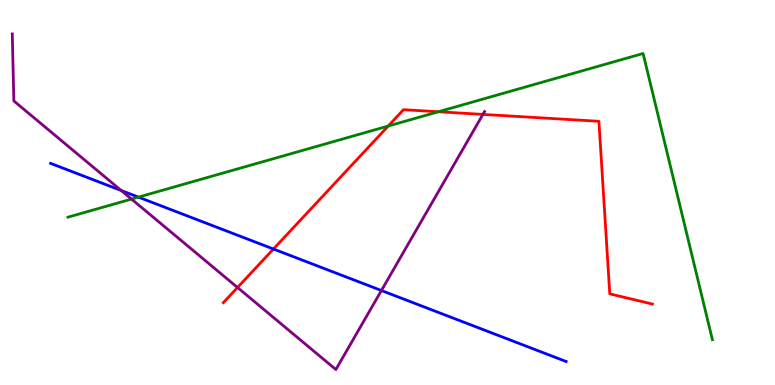[{'lines': ['blue', 'red'], 'intersections': [{'x': 3.53, 'y': 3.53}]}, {'lines': ['green', 'red'], 'intersections': [{'x': 5.01, 'y': 6.73}, {'x': 5.66, 'y': 7.1}]}, {'lines': ['purple', 'red'], 'intersections': [{'x': 3.06, 'y': 2.53}, {'x': 6.23, 'y': 7.03}]}, {'lines': ['blue', 'green'], 'intersections': [{'x': 1.79, 'y': 4.88}]}, {'lines': ['blue', 'purple'], 'intersections': [{'x': 1.56, 'y': 5.05}, {'x': 4.92, 'y': 2.45}]}, {'lines': ['green', 'purple'], 'intersections': [{'x': 1.7, 'y': 4.83}]}]